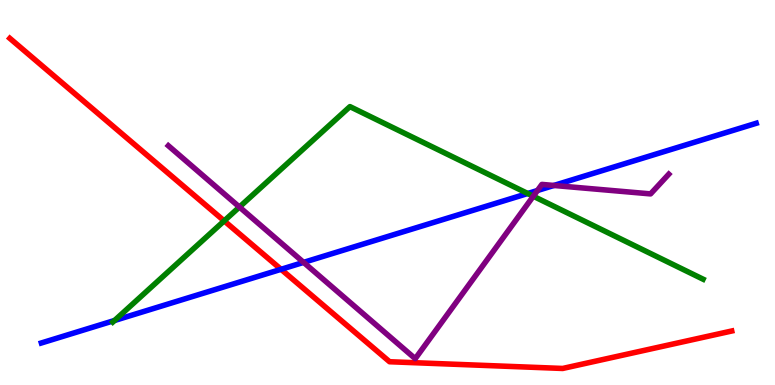[{'lines': ['blue', 'red'], 'intersections': [{'x': 3.63, 'y': 3.0}]}, {'lines': ['green', 'red'], 'intersections': [{'x': 2.89, 'y': 4.26}]}, {'lines': ['purple', 'red'], 'intersections': []}, {'lines': ['blue', 'green'], 'intersections': [{'x': 1.48, 'y': 1.68}, {'x': 6.81, 'y': 4.97}]}, {'lines': ['blue', 'purple'], 'intersections': [{'x': 3.92, 'y': 3.18}, {'x': 6.93, 'y': 5.05}, {'x': 7.15, 'y': 5.18}]}, {'lines': ['green', 'purple'], 'intersections': [{'x': 3.09, 'y': 4.62}, {'x': 6.88, 'y': 4.9}]}]